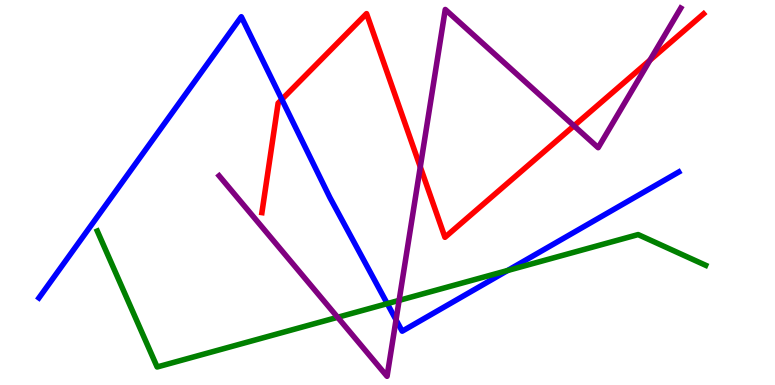[{'lines': ['blue', 'red'], 'intersections': [{'x': 3.64, 'y': 7.42}]}, {'lines': ['green', 'red'], 'intersections': []}, {'lines': ['purple', 'red'], 'intersections': [{'x': 5.42, 'y': 5.66}, {'x': 7.41, 'y': 6.73}, {'x': 8.39, 'y': 8.44}]}, {'lines': ['blue', 'green'], 'intersections': [{'x': 5.0, 'y': 2.11}, {'x': 6.55, 'y': 2.97}]}, {'lines': ['blue', 'purple'], 'intersections': [{'x': 5.11, 'y': 1.69}]}, {'lines': ['green', 'purple'], 'intersections': [{'x': 4.36, 'y': 1.76}, {'x': 5.15, 'y': 2.2}]}]